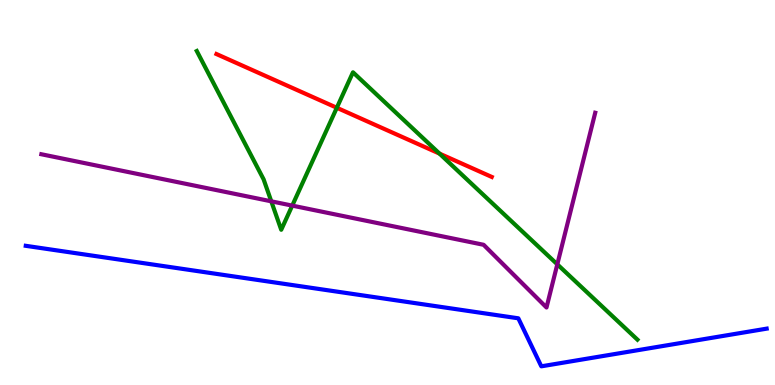[{'lines': ['blue', 'red'], 'intersections': []}, {'lines': ['green', 'red'], 'intersections': [{'x': 4.35, 'y': 7.2}, {'x': 5.67, 'y': 6.01}]}, {'lines': ['purple', 'red'], 'intersections': []}, {'lines': ['blue', 'green'], 'intersections': []}, {'lines': ['blue', 'purple'], 'intersections': []}, {'lines': ['green', 'purple'], 'intersections': [{'x': 3.5, 'y': 4.77}, {'x': 3.77, 'y': 4.66}, {'x': 7.19, 'y': 3.13}]}]